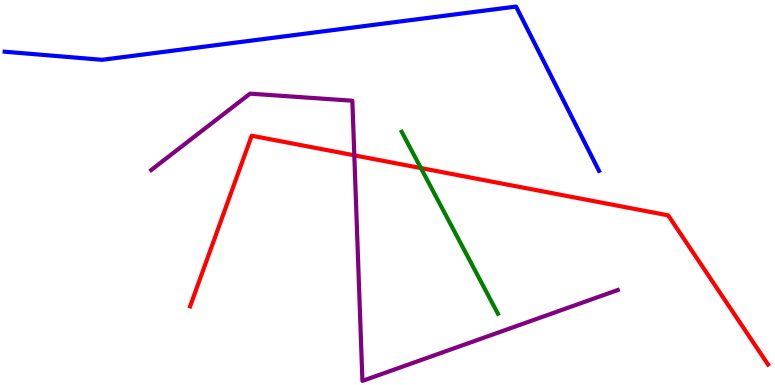[{'lines': ['blue', 'red'], 'intersections': []}, {'lines': ['green', 'red'], 'intersections': [{'x': 5.43, 'y': 5.63}]}, {'lines': ['purple', 'red'], 'intersections': [{'x': 4.57, 'y': 5.97}]}, {'lines': ['blue', 'green'], 'intersections': []}, {'lines': ['blue', 'purple'], 'intersections': []}, {'lines': ['green', 'purple'], 'intersections': []}]